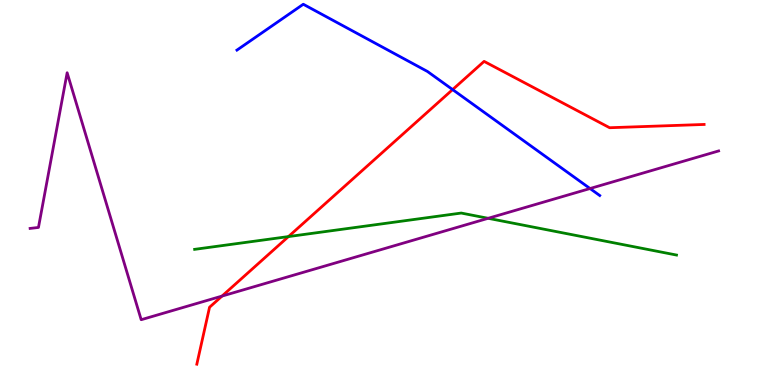[{'lines': ['blue', 'red'], 'intersections': [{'x': 5.84, 'y': 7.67}]}, {'lines': ['green', 'red'], 'intersections': [{'x': 3.72, 'y': 3.86}]}, {'lines': ['purple', 'red'], 'intersections': [{'x': 2.86, 'y': 2.31}]}, {'lines': ['blue', 'green'], 'intersections': []}, {'lines': ['blue', 'purple'], 'intersections': [{'x': 7.61, 'y': 5.1}]}, {'lines': ['green', 'purple'], 'intersections': [{'x': 6.3, 'y': 4.33}]}]